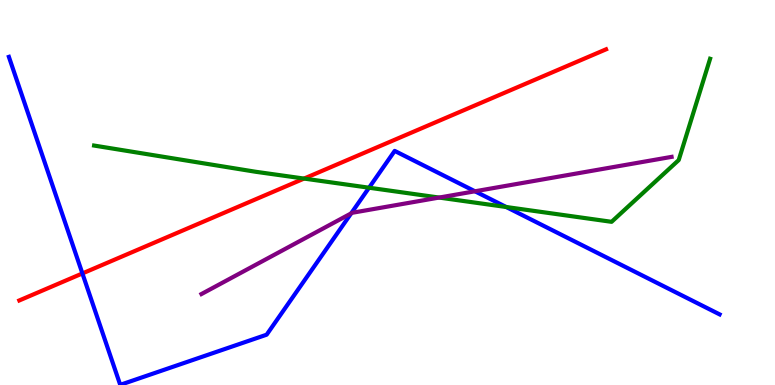[{'lines': ['blue', 'red'], 'intersections': [{'x': 1.06, 'y': 2.9}]}, {'lines': ['green', 'red'], 'intersections': [{'x': 3.92, 'y': 5.36}]}, {'lines': ['purple', 'red'], 'intersections': []}, {'lines': ['blue', 'green'], 'intersections': [{'x': 4.76, 'y': 5.12}, {'x': 6.53, 'y': 4.62}]}, {'lines': ['blue', 'purple'], 'intersections': [{'x': 4.53, 'y': 4.46}, {'x': 6.13, 'y': 5.03}]}, {'lines': ['green', 'purple'], 'intersections': [{'x': 5.67, 'y': 4.87}]}]